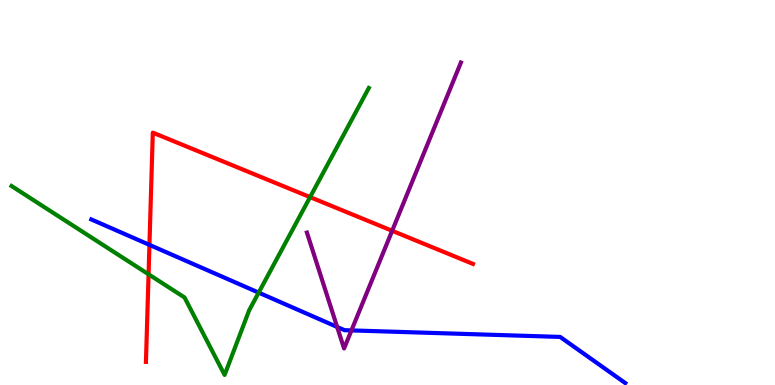[{'lines': ['blue', 'red'], 'intersections': [{'x': 1.93, 'y': 3.64}]}, {'lines': ['green', 'red'], 'intersections': [{'x': 1.92, 'y': 2.88}, {'x': 4.0, 'y': 4.88}]}, {'lines': ['purple', 'red'], 'intersections': [{'x': 5.06, 'y': 4.01}]}, {'lines': ['blue', 'green'], 'intersections': [{'x': 3.34, 'y': 2.4}]}, {'lines': ['blue', 'purple'], 'intersections': [{'x': 4.35, 'y': 1.51}, {'x': 4.53, 'y': 1.42}]}, {'lines': ['green', 'purple'], 'intersections': []}]